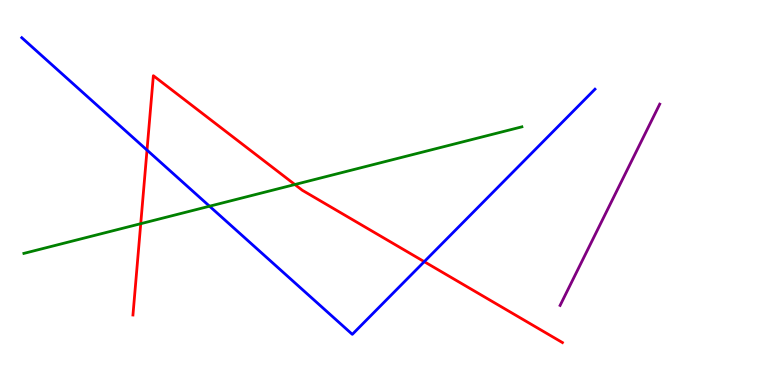[{'lines': ['blue', 'red'], 'intersections': [{'x': 1.9, 'y': 6.1}, {'x': 5.47, 'y': 3.2}]}, {'lines': ['green', 'red'], 'intersections': [{'x': 1.82, 'y': 4.19}, {'x': 3.8, 'y': 5.21}]}, {'lines': ['purple', 'red'], 'intersections': []}, {'lines': ['blue', 'green'], 'intersections': [{'x': 2.7, 'y': 4.64}]}, {'lines': ['blue', 'purple'], 'intersections': []}, {'lines': ['green', 'purple'], 'intersections': []}]